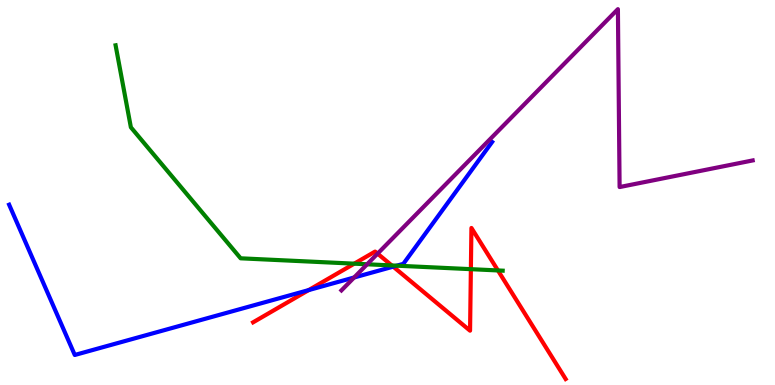[{'lines': ['blue', 'red'], 'intersections': [{'x': 3.98, 'y': 2.46}, {'x': 5.07, 'y': 3.07}]}, {'lines': ['green', 'red'], 'intersections': [{'x': 4.57, 'y': 3.15}, {'x': 5.05, 'y': 3.11}, {'x': 6.08, 'y': 3.01}, {'x': 6.42, 'y': 2.98}]}, {'lines': ['purple', 'red'], 'intersections': [{'x': 4.87, 'y': 3.41}]}, {'lines': ['blue', 'green'], 'intersections': [{'x': 5.12, 'y': 3.1}]}, {'lines': ['blue', 'purple'], 'intersections': [{'x': 4.57, 'y': 2.79}]}, {'lines': ['green', 'purple'], 'intersections': [{'x': 4.74, 'y': 3.14}]}]